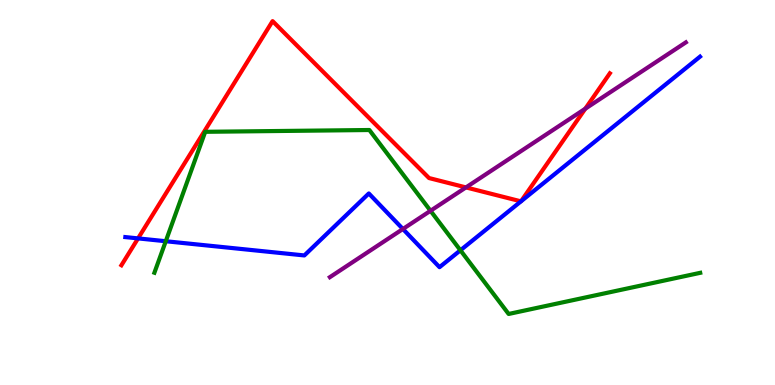[{'lines': ['blue', 'red'], 'intersections': [{'x': 1.78, 'y': 3.81}, {'x': 6.72, 'y': 4.77}, {'x': 6.72, 'y': 4.77}]}, {'lines': ['green', 'red'], 'intersections': []}, {'lines': ['purple', 'red'], 'intersections': [{'x': 6.01, 'y': 5.13}, {'x': 7.55, 'y': 7.18}]}, {'lines': ['blue', 'green'], 'intersections': [{'x': 2.14, 'y': 3.73}, {'x': 5.94, 'y': 3.5}]}, {'lines': ['blue', 'purple'], 'intersections': [{'x': 5.2, 'y': 4.05}]}, {'lines': ['green', 'purple'], 'intersections': [{'x': 5.56, 'y': 4.53}]}]